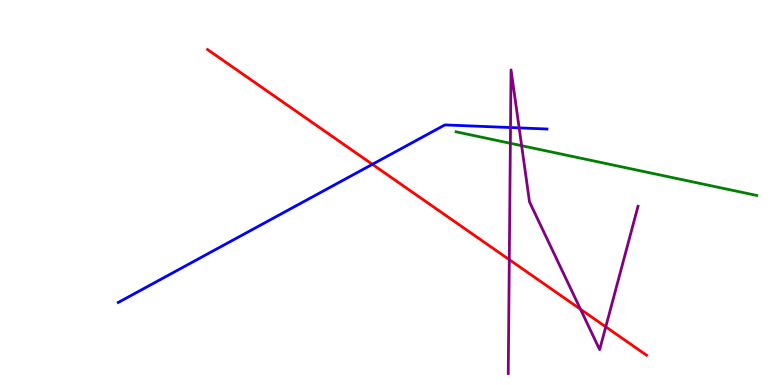[{'lines': ['blue', 'red'], 'intersections': [{'x': 4.8, 'y': 5.73}]}, {'lines': ['green', 'red'], 'intersections': []}, {'lines': ['purple', 'red'], 'intersections': [{'x': 6.57, 'y': 3.26}, {'x': 7.49, 'y': 1.97}, {'x': 7.82, 'y': 1.51}]}, {'lines': ['blue', 'green'], 'intersections': []}, {'lines': ['blue', 'purple'], 'intersections': [{'x': 6.59, 'y': 6.69}, {'x': 6.7, 'y': 6.68}]}, {'lines': ['green', 'purple'], 'intersections': [{'x': 6.59, 'y': 6.28}, {'x': 6.73, 'y': 6.22}]}]